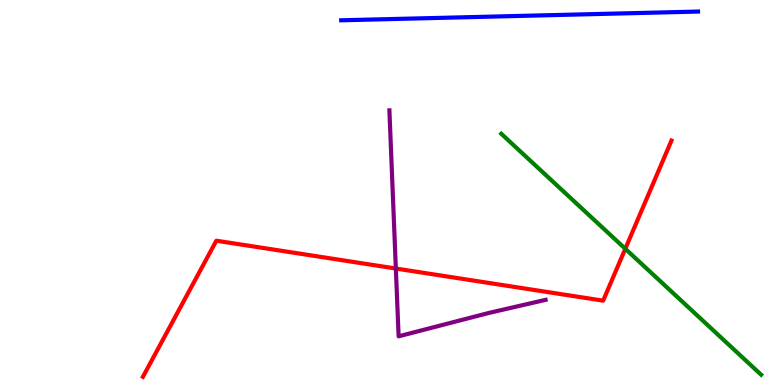[{'lines': ['blue', 'red'], 'intersections': []}, {'lines': ['green', 'red'], 'intersections': [{'x': 8.07, 'y': 3.54}]}, {'lines': ['purple', 'red'], 'intersections': [{'x': 5.11, 'y': 3.03}]}, {'lines': ['blue', 'green'], 'intersections': []}, {'lines': ['blue', 'purple'], 'intersections': []}, {'lines': ['green', 'purple'], 'intersections': []}]